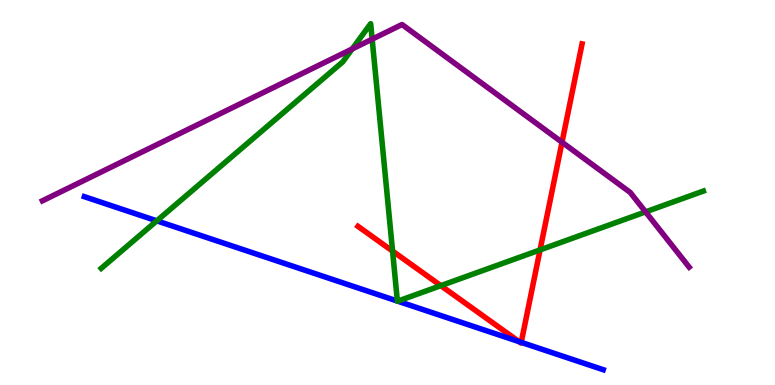[{'lines': ['blue', 'red'], 'intersections': [{'x': 6.7, 'y': 1.13}, {'x': 6.73, 'y': 1.11}]}, {'lines': ['green', 'red'], 'intersections': [{'x': 5.07, 'y': 3.48}, {'x': 5.69, 'y': 2.58}, {'x': 6.97, 'y': 3.51}]}, {'lines': ['purple', 'red'], 'intersections': [{'x': 7.25, 'y': 6.31}]}, {'lines': ['blue', 'green'], 'intersections': [{'x': 2.02, 'y': 4.26}, {'x': 5.13, 'y': 2.18}, {'x': 5.13, 'y': 2.18}]}, {'lines': ['blue', 'purple'], 'intersections': []}, {'lines': ['green', 'purple'], 'intersections': [{'x': 4.54, 'y': 8.73}, {'x': 4.8, 'y': 8.98}, {'x': 8.33, 'y': 4.5}]}]